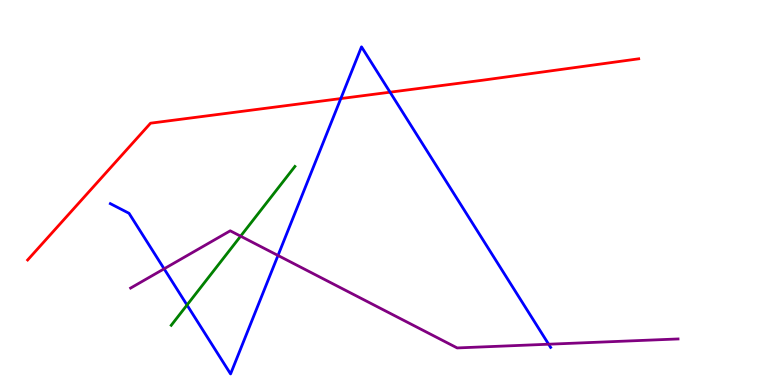[{'lines': ['blue', 'red'], 'intersections': [{'x': 4.4, 'y': 7.44}, {'x': 5.03, 'y': 7.61}]}, {'lines': ['green', 'red'], 'intersections': []}, {'lines': ['purple', 'red'], 'intersections': []}, {'lines': ['blue', 'green'], 'intersections': [{'x': 2.41, 'y': 2.08}]}, {'lines': ['blue', 'purple'], 'intersections': [{'x': 2.12, 'y': 3.02}, {'x': 3.59, 'y': 3.36}, {'x': 7.08, 'y': 1.06}]}, {'lines': ['green', 'purple'], 'intersections': [{'x': 3.1, 'y': 3.87}]}]